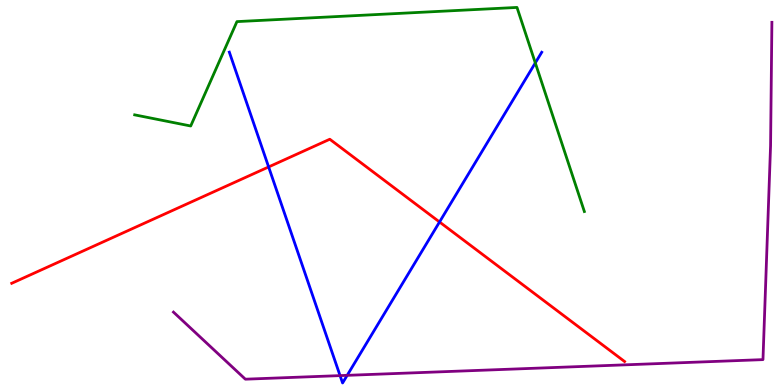[{'lines': ['blue', 'red'], 'intersections': [{'x': 3.47, 'y': 5.66}, {'x': 5.67, 'y': 4.23}]}, {'lines': ['green', 'red'], 'intersections': []}, {'lines': ['purple', 'red'], 'intersections': []}, {'lines': ['blue', 'green'], 'intersections': [{'x': 6.91, 'y': 8.37}]}, {'lines': ['blue', 'purple'], 'intersections': [{'x': 4.39, 'y': 0.244}, {'x': 4.48, 'y': 0.251}]}, {'lines': ['green', 'purple'], 'intersections': []}]